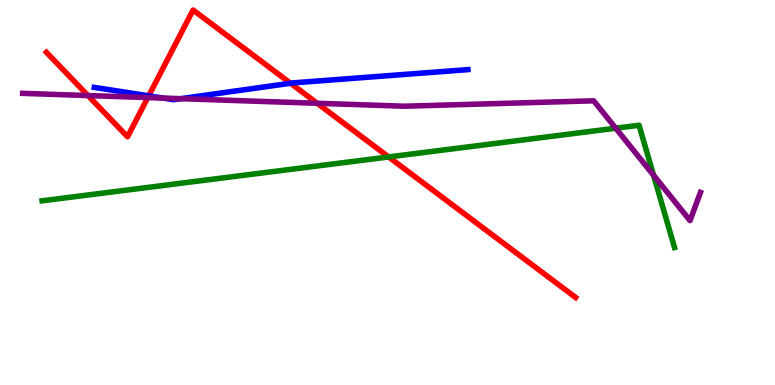[{'lines': ['blue', 'red'], 'intersections': [{'x': 1.92, 'y': 7.51}, {'x': 3.75, 'y': 7.84}]}, {'lines': ['green', 'red'], 'intersections': [{'x': 5.01, 'y': 5.92}]}, {'lines': ['purple', 'red'], 'intersections': [{'x': 1.13, 'y': 7.52}, {'x': 1.91, 'y': 7.47}, {'x': 4.09, 'y': 7.32}]}, {'lines': ['blue', 'green'], 'intersections': []}, {'lines': ['blue', 'purple'], 'intersections': [{'x': 2.11, 'y': 7.45}, {'x': 2.33, 'y': 7.44}]}, {'lines': ['green', 'purple'], 'intersections': [{'x': 7.94, 'y': 6.67}, {'x': 8.43, 'y': 5.45}]}]